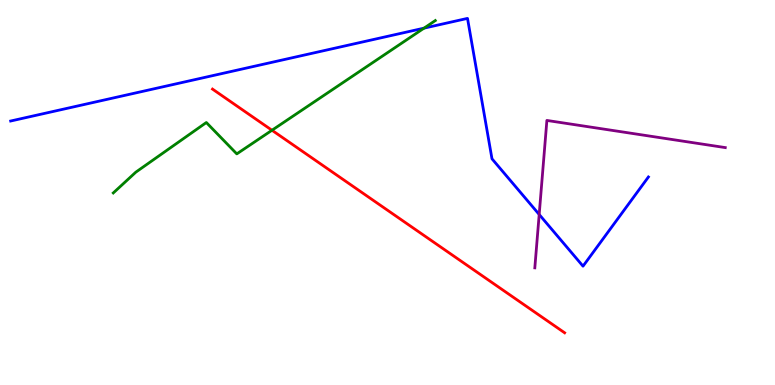[{'lines': ['blue', 'red'], 'intersections': []}, {'lines': ['green', 'red'], 'intersections': [{'x': 3.51, 'y': 6.62}]}, {'lines': ['purple', 'red'], 'intersections': []}, {'lines': ['blue', 'green'], 'intersections': [{'x': 5.47, 'y': 9.27}]}, {'lines': ['blue', 'purple'], 'intersections': [{'x': 6.96, 'y': 4.43}]}, {'lines': ['green', 'purple'], 'intersections': []}]